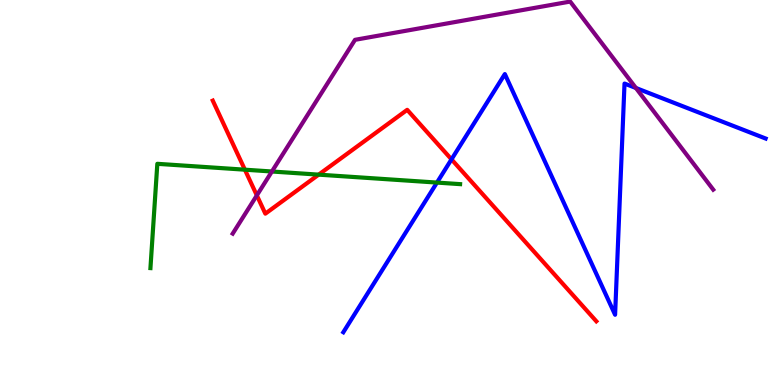[{'lines': ['blue', 'red'], 'intersections': [{'x': 5.83, 'y': 5.86}]}, {'lines': ['green', 'red'], 'intersections': [{'x': 3.16, 'y': 5.59}, {'x': 4.11, 'y': 5.46}]}, {'lines': ['purple', 'red'], 'intersections': [{'x': 3.31, 'y': 4.93}]}, {'lines': ['blue', 'green'], 'intersections': [{'x': 5.64, 'y': 5.26}]}, {'lines': ['blue', 'purple'], 'intersections': [{'x': 8.21, 'y': 7.71}]}, {'lines': ['green', 'purple'], 'intersections': [{'x': 3.51, 'y': 5.55}]}]